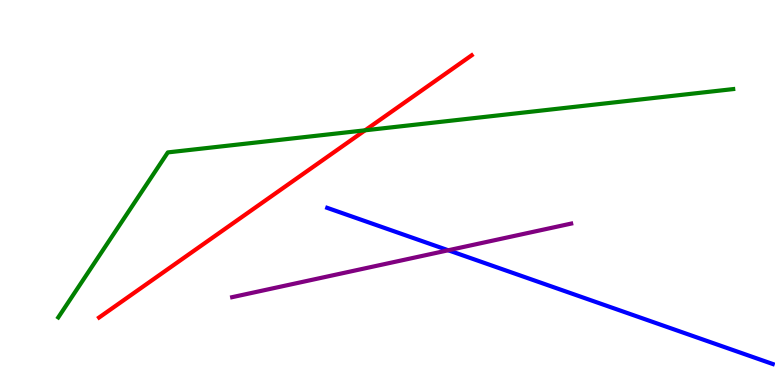[{'lines': ['blue', 'red'], 'intersections': []}, {'lines': ['green', 'red'], 'intersections': [{'x': 4.71, 'y': 6.62}]}, {'lines': ['purple', 'red'], 'intersections': []}, {'lines': ['blue', 'green'], 'intersections': []}, {'lines': ['blue', 'purple'], 'intersections': [{'x': 5.78, 'y': 3.5}]}, {'lines': ['green', 'purple'], 'intersections': []}]